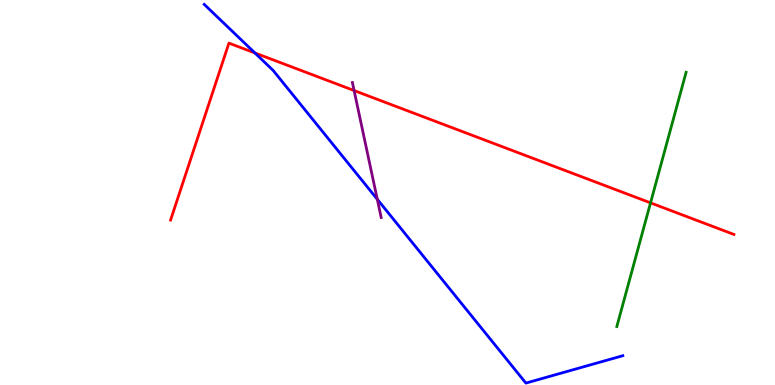[{'lines': ['blue', 'red'], 'intersections': [{'x': 3.29, 'y': 8.62}]}, {'lines': ['green', 'red'], 'intersections': [{'x': 8.39, 'y': 4.73}]}, {'lines': ['purple', 'red'], 'intersections': [{'x': 4.57, 'y': 7.65}]}, {'lines': ['blue', 'green'], 'intersections': []}, {'lines': ['blue', 'purple'], 'intersections': [{'x': 4.87, 'y': 4.82}]}, {'lines': ['green', 'purple'], 'intersections': []}]